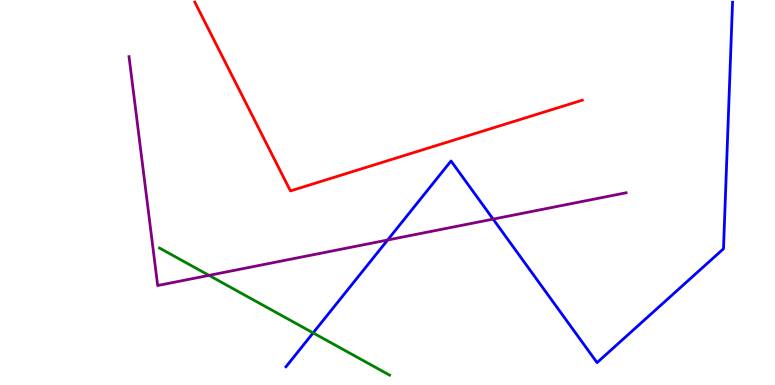[{'lines': ['blue', 'red'], 'intersections': []}, {'lines': ['green', 'red'], 'intersections': []}, {'lines': ['purple', 'red'], 'intersections': []}, {'lines': ['blue', 'green'], 'intersections': [{'x': 4.04, 'y': 1.35}]}, {'lines': ['blue', 'purple'], 'intersections': [{'x': 5.0, 'y': 3.77}, {'x': 6.36, 'y': 4.31}]}, {'lines': ['green', 'purple'], 'intersections': [{'x': 2.7, 'y': 2.85}]}]